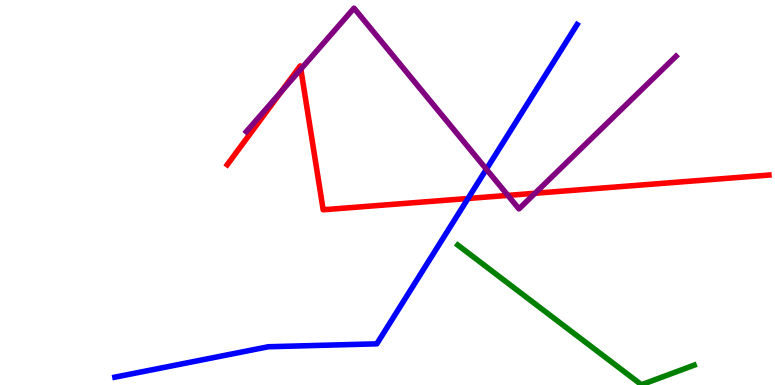[{'lines': ['blue', 'red'], 'intersections': [{'x': 6.04, 'y': 4.84}]}, {'lines': ['green', 'red'], 'intersections': []}, {'lines': ['purple', 'red'], 'intersections': [{'x': 3.63, 'y': 7.62}, {'x': 3.88, 'y': 8.2}, {'x': 6.55, 'y': 4.92}, {'x': 6.9, 'y': 4.98}]}, {'lines': ['blue', 'green'], 'intersections': []}, {'lines': ['blue', 'purple'], 'intersections': [{'x': 6.28, 'y': 5.6}]}, {'lines': ['green', 'purple'], 'intersections': []}]